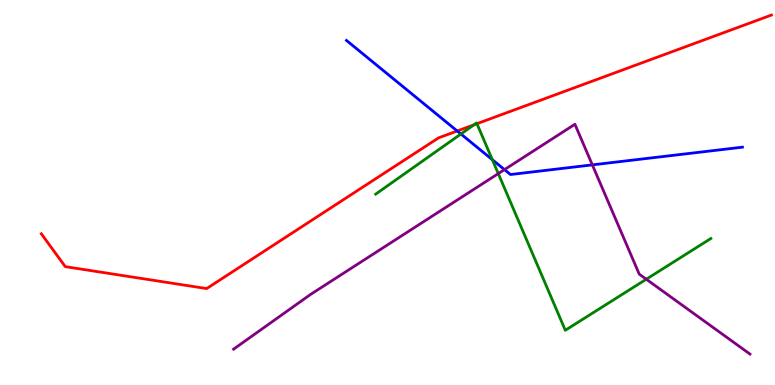[{'lines': ['blue', 'red'], 'intersections': [{'x': 5.9, 'y': 6.6}]}, {'lines': ['green', 'red'], 'intersections': [{'x': 6.12, 'y': 6.76}, {'x': 6.15, 'y': 6.79}]}, {'lines': ['purple', 'red'], 'intersections': []}, {'lines': ['blue', 'green'], 'intersections': [{'x': 5.95, 'y': 6.52}, {'x': 6.35, 'y': 5.85}]}, {'lines': ['blue', 'purple'], 'intersections': [{'x': 6.51, 'y': 5.59}, {'x': 7.64, 'y': 5.72}]}, {'lines': ['green', 'purple'], 'intersections': [{'x': 6.43, 'y': 5.49}, {'x': 8.34, 'y': 2.75}]}]